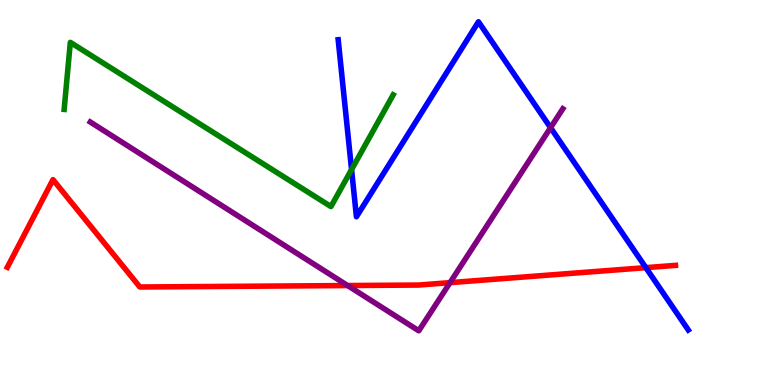[{'lines': ['blue', 'red'], 'intersections': [{'x': 8.33, 'y': 3.05}]}, {'lines': ['green', 'red'], 'intersections': []}, {'lines': ['purple', 'red'], 'intersections': [{'x': 4.49, 'y': 2.58}, {'x': 5.81, 'y': 2.66}]}, {'lines': ['blue', 'green'], 'intersections': [{'x': 4.54, 'y': 5.6}]}, {'lines': ['blue', 'purple'], 'intersections': [{'x': 7.1, 'y': 6.68}]}, {'lines': ['green', 'purple'], 'intersections': []}]